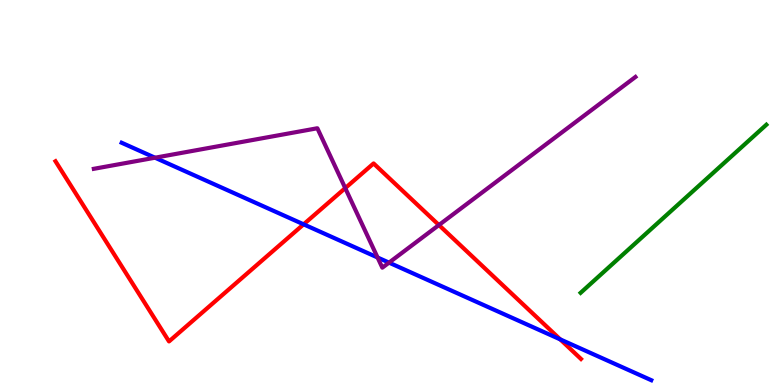[{'lines': ['blue', 'red'], 'intersections': [{'x': 3.92, 'y': 4.17}, {'x': 7.23, 'y': 1.19}]}, {'lines': ['green', 'red'], 'intersections': []}, {'lines': ['purple', 'red'], 'intersections': [{'x': 4.45, 'y': 5.11}, {'x': 5.66, 'y': 4.15}]}, {'lines': ['blue', 'green'], 'intersections': []}, {'lines': ['blue', 'purple'], 'intersections': [{'x': 2.0, 'y': 5.9}, {'x': 4.87, 'y': 3.31}, {'x': 5.02, 'y': 3.18}]}, {'lines': ['green', 'purple'], 'intersections': []}]